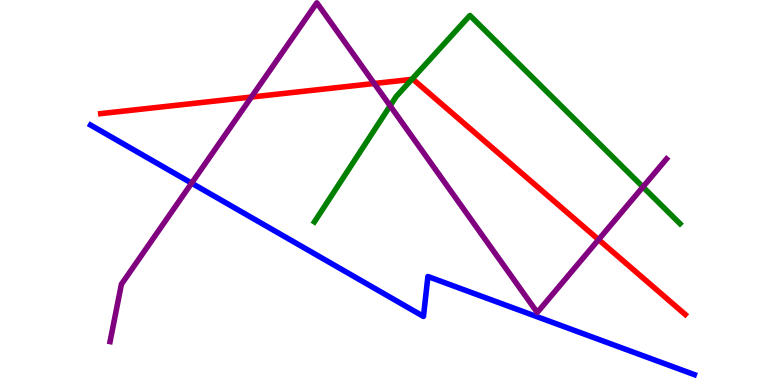[{'lines': ['blue', 'red'], 'intersections': []}, {'lines': ['green', 'red'], 'intersections': [{'x': 5.31, 'y': 7.94}]}, {'lines': ['purple', 'red'], 'intersections': [{'x': 3.24, 'y': 7.48}, {'x': 4.83, 'y': 7.83}, {'x': 7.72, 'y': 3.78}]}, {'lines': ['blue', 'green'], 'intersections': []}, {'lines': ['blue', 'purple'], 'intersections': [{'x': 2.47, 'y': 5.24}]}, {'lines': ['green', 'purple'], 'intersections': [{'x': 5.03, 'y': 7.25}, {'x': 8.3, 'y': 5.14}]}]